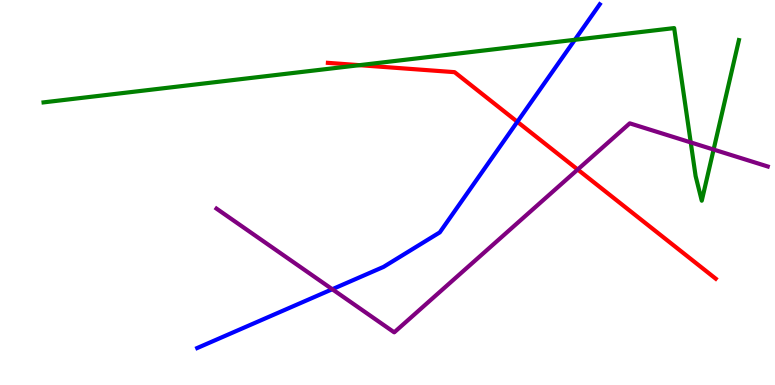[{'lines': ['blue', 'red'], 'intersections': [{'x': 6.68, 'y': 6.84}]}, {'lines': ['green', 'red'], 'intersections': [{'x': 4.64, 'y': 8.31}]}, {'lines': ['purple', 'red'], 'intersections': [{'x': 7.45, 'y': 5.6}]}, {'lines': ['blue', 'green'], 'intersections': [{'x': 7.42, 'y': 8.97}]}, {'lines': ['blue', 'purple'], 'intersections': [{'x': 4.29, 'y': 2.49}]}, {'lines': ['green', 'purple'], 'intersections': [{'x': 8.91, 'y': 6.3}, {'x': 9.21, 'y': 6.12}]}]